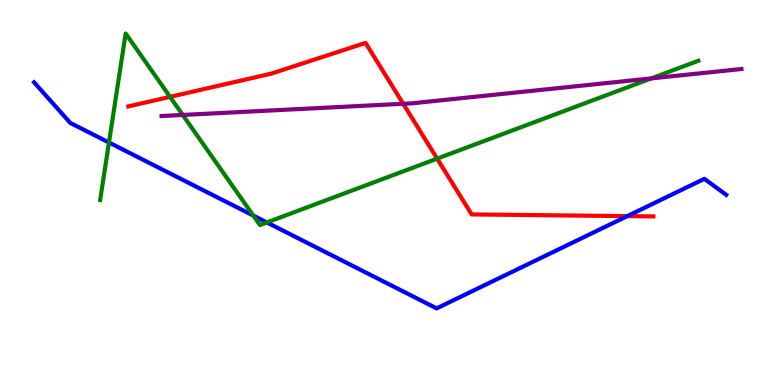[{'lines': ['blue', 'red'], 'intersections': [{'x': 8.09, 'y': 4.39}]}, {'lines': ['green', 'red'], 'intersections': [{'x': 2.19, 'y': 7.48}, {'x': 5.64, 'y': 5.88}]}, {'lines': ['purple', 'red'], 'intersections': [{'x': 5.2, 'y': 7.3}]}, {'lines': ['blue', 'green'], 'intersections': [{'x': 1.41, 'y': 6.3}, {'x': 3.27, 'y': 4.4}, {'x': 3.44, 'y': 4.22}]}, {'lines': ['blue', 'purple'], 'intersections': []}, {'lines': ['green', 'purple'], 'intersections': [{'x': 2.36, 'y': 7.01}, {'x': 8.4, 'y': 7.96}]}]